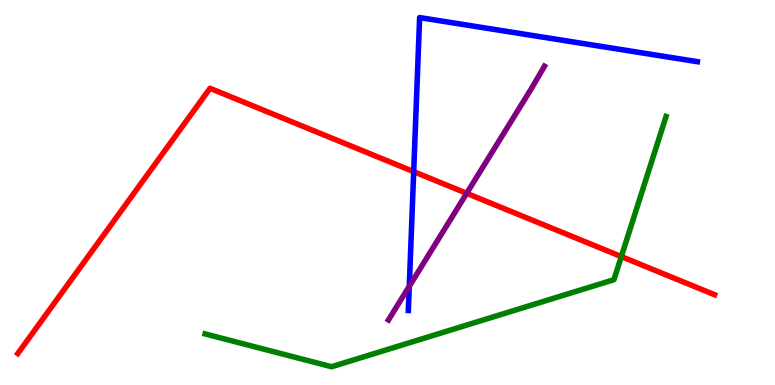[{'lines': ['blue', 'red'], 'intersections': [{'x': 5.34, 'y': 5.54}]}, {'lines': ['green', 'red'], 'intersections': [{'x': 8.02, 'y': 3.34}]}, {'lines': ['purple', 'red'], 'intersections': [{'x': 6.02, 'y': 4.98}]}, {'lines': ['blue', 'green'], 'intersections': []}, {'lines': ['blue', 'purple'], 'intersections': [{'x': 5.28, 'y': 2.56}]}, {'lines': ['green', 'purple'], 'intersections': []}]